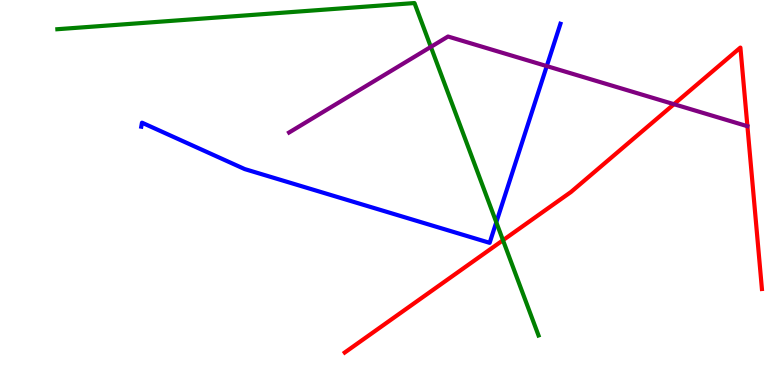[{'lines': ['blue', 'red'], 'intersections': []}, {'lines': ['green', 'red'], 'intersections': [{'x': 6.49, 'y': 3.76}]}, {'lines': ['purple', 'red'], 'intersections': [{'x': 8.7, 'y': 7.29}]}, {'lines': ['blue', 'green'], 'intersections': [{'x': 6.4, 'y': 4.23}]}, {'lines': ['blue', 'purple'], 'intersections': [{'x': 7.06, 'y': 8.28}]}, {'lines': ['green', 'purple'], 'intersections': [{'x': 5.56, 'y': 8.78}]}]